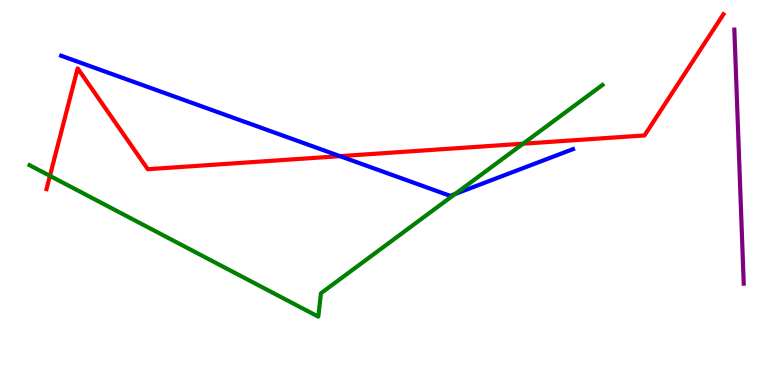[{'lines': ['blue', 'red'], 'intersections': [{'x': 4.39, 'y': 5.94}]}, {'lines': ['green', 'red'], 'intersections': [{'x': 0.644, 'y': 5.43}, {'x': 6.75, 'y': 6.27}]}, {'lines': ['purple', 'red'], 'intersections': []}, {'lines': ['blue', 'green'], 'intersections': [{'x': 5.87, 'y': 4.96}]}, {'lines': ['blue', 'purple'], 'intersections': []}, {'lines': ['green', 'purple'], 'intersections': []}]